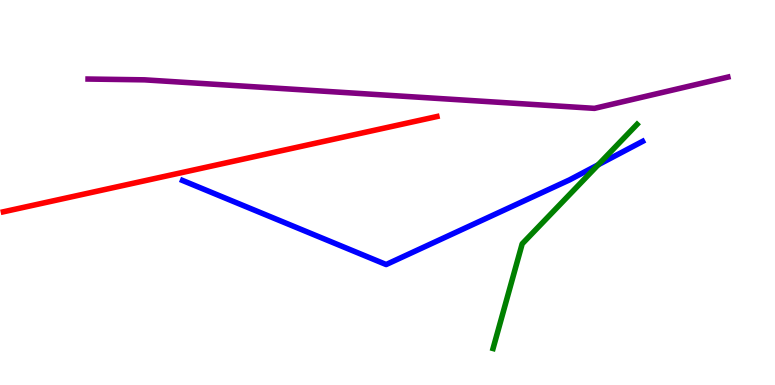[{'lines': ['blue', 'red'], 'intersections': []}, {'lines': ['green', 'red'], 'intersections': []}, {'lines': ['purple', 'red'], 'intersections': []}, {'lines': ['blue', 'green'], 'intersections': [{'x': 7.72, 'y': 5.72}]}, {'lines': ['blue', 'purple'], 'intersections': []}, {'lines': ['green', 'purple'], 'intersections': []}]